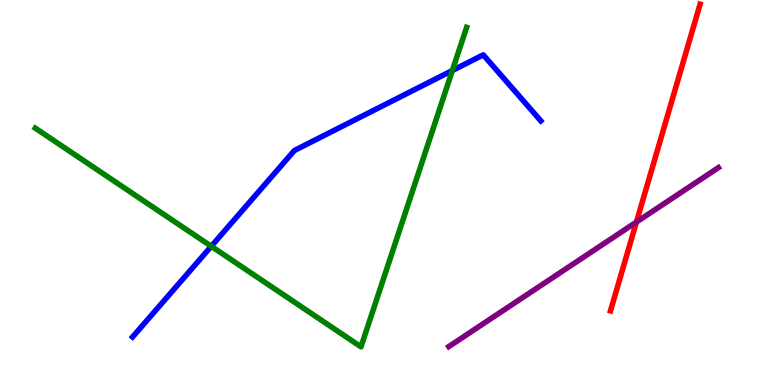[{'lines': ['blue', 'red'], 'intersections': []}, {'lines': ['green', 'red'], 'intersections': []}, {'lines': ['purple', 'red'], 'intersections': [{'x': 8.21, 'y': 4.23}]}, {'lines': ['blue', 'green'], 'intersections': [{'x': 2.73, 'y': 3.6}, {'x': 5.84, 'y': 8.17}]}, {'lines': ['blue', 'purple'], 'intersections': []}, {'lines': ['green', 'purple'], 'intersections': []}]